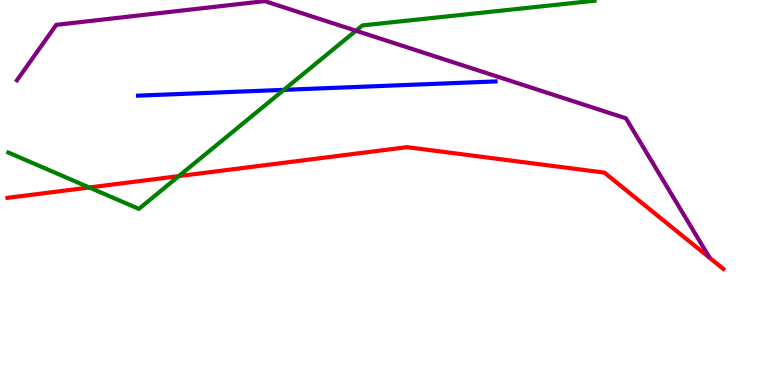[{'lines': ['blue', 'red'], 'intersections': []}, {'lines': ['green', 'red'], 'intersections': [{'x': 1.15, 'y': 5.13}, {'x': 2.31, 'y': 5.43}]}, {'lines': ['purple', 'red'], 'intersections': []}, {'lines': ['blue', 'green'], 'intersections': [{'x': 3.66, 'y': 7.67}]}, {'lines': ['blue', 'purple'], 'intersections': []}, {'lines': ['green', 'purple'], 'intersections': [{'x': 4.59, 'y': 9.2}]}]